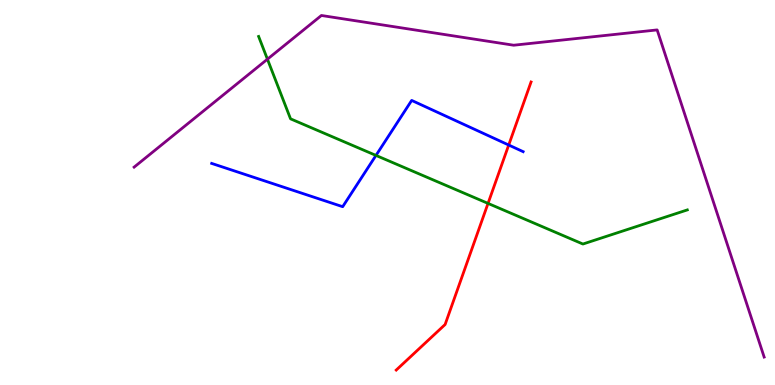[{'lines': ['blue', 'red'], 'intersections': [{'x': 6.56, 'y': 6.23}]}, {'lines': ['green', 'red'], 'intersections': [{'x': 6.3, 'y': 4.72}]}, {'lines': ['purple', 'red'], 'intersections': []}, {'lines': ['blue', 'green'], 'intersections': [{'x': 4.85, 'y': 5.96}]}, {'lines': ['blue', 'purple'], 'intersections': []}, {'lines': ['green', 'purple'], 'intersections': [{'x': 3.45, 'y': 8.46}]}]